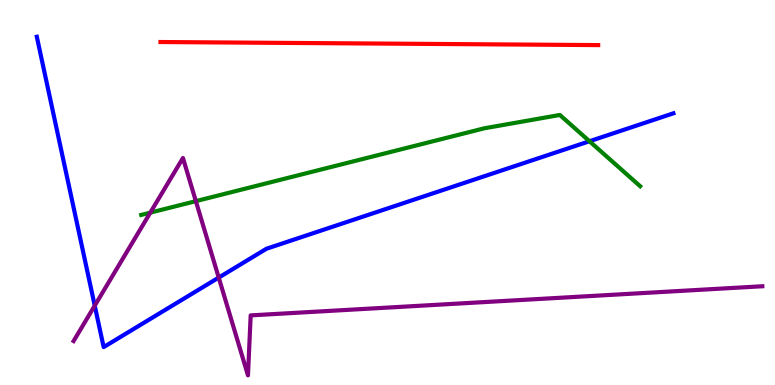[{'lines': ['blue', 'red'], 'intersections': []}, {'lines': ['green', 'red'], 'intersections': []}, {'lines': ['purple', 'red'], 'intersections': []}, {'lines': ['blue', 'green'], 'intersections': [{'x': 7.61, 'y': 6.33}]}, {'lines': ['blue', 'purple'], 'intersections': [{'x': 1.22, 'y': 2.06}, {'x': 2.82, 'y': 2.79}]}, {'lines': ['green', 'purple'], 'intersections': [{'x': 1.94, 'y': 4.48}, {'x': 2.53, 'y': 4.78}]}]